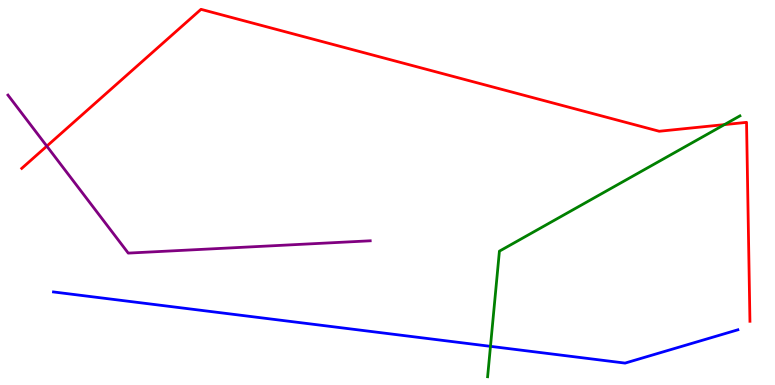[{'lines': ['blue', 'red'], 'intersections': []}, {'lines': ['green', 'red'], 'intersections': [{'x': 9.35, 'y': 6.76}]}, {'lines': ['purple', 'red'], 'intersections': [{'x': 0.604, 'y': 6.2}]}, {'lines': ['blue', 'green'], 'intersections': [{'x': 6.33, 'y': 1.0}]}, {'lines': ['blue', 'purple'], 'intersections': []}, {'lines': ['green', 'purple'], 'intersections': []}]